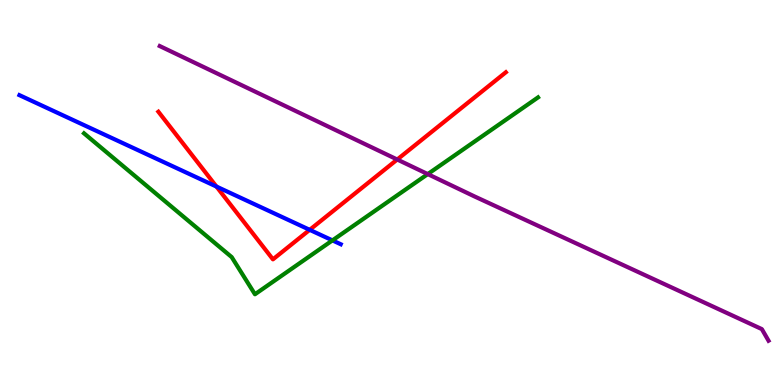[{'lines': ['blue', 'red'], 'intersections': [{'x': 2.79, 'y': 5.15}, {'x': 4.0, 'y': 4.03}]}, {'lines': ['green', 'red'], 'intersections': []}, {'lines': ['purple', 'red'], 'intersections': [{'x': 5.13, 'y': 5.86}]}, {'lines': ['blue', 'green'], 'intersections': [{'x': 4.29, 'y': 3.76}]}, {'lines': ['blue', 'purple'], 'intersections': []}, {'lines': ['green', 'purple'], 'intersections': [{'x': 5.52, 'y': 5.48}]}]